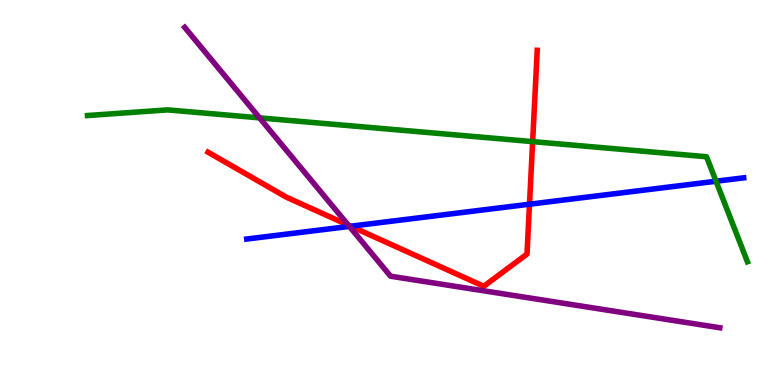[{'lines': ['blue', 'red'], 'intersections': [{'x': 4.53, 'y': 4.12}, {'x': 6.83, 'y': 4.7}]}, {'lines': ['green', 'red'], 'intersections': [{'x': 6.87, 'y': 6.32}]}, {'lines': ['purple', 'red'], 'intersections': [{'x': 4.49, 'y': 4.15}]}, {'lines': ['blue', 'green'], 'intersections': [{'x': 9.24, 'y': 5.29}]}, {'lines': ['blue', 'purple'], 'intersections': [{'x': 4.51, 'y': 4.12}]}, {'lines': ['green', 'purple'], 'intersections': [{'x': 3.35, 'y': 6.94}]}]